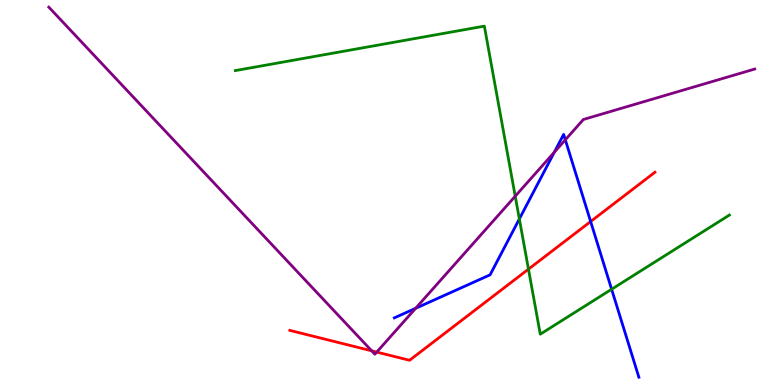[{'lines': ['blue', 'red'], 'intersections': [{'x': 7.62, 'y': 4.25}]}, {'lines': ['green', 'red'], 'intersections': [{'x': 6.82, 'y': 3.01}]}, {'lines': ['purple', 'red'], 'intersections': [{'x': 4.8, 'y': 0.888}, {'x': 4.86, 'y': 0.855}]}, {'lines': ['blue', 'green'], 'intersections': [{'x': 6.7, 'y': 4.31}, {'x': 7.89, 'y': 2.49}]}, {'lines': ['blue', 'purple'], 'intersections': [{'x': 5.36, 'y': 1.99}, {'x': 7.15, 'y': 6.05}, {'x': 7.29, 'y': 6.37}]}, {'lines': ['green', 'purple'], 'intersections': [{'x': 6.65, 'y': 4.9}]}]